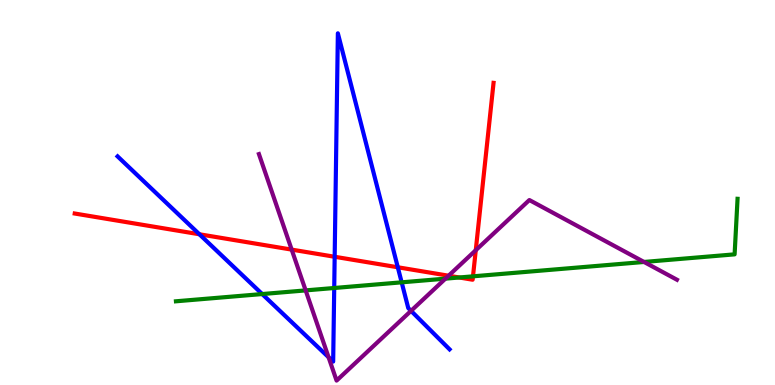[{'lines': ['blue', 'red'], 'intersections': [{'x': 2.57, 'y': 3.92}, {'x': 4.32, 'y': 3.33}, {'x': 5.13, 'y': 3.06}]}, {'lines': ['green', 'red'], 'intersections': [{'x': 5.93, 'y': 2.79}, {'x': 6.1, 'y': 2.82}]}, {'lines': ['purple', 'red'], 'intersections': [{'x': 3.76, 'y': 3.52}, {'x': 5.79, 'y': 2.84}, {'x': 6.14, 'y': 3.5}]}, {'lines': ['blue', 'green'], 'intersections': [{'x': 3.38, 'y': 2.36}, {'x': 4.31, 'y': 2.52}, {'x': 5.18, 'y': 2.67}]}, {'lines': ['blue', 'purple'], 'intersections': [{'x': 4.24, 'y': 0.721}, {'x': 5.3, 'y': 1.93}]}, {'lines': ['green', 'purple'], 'intersections': [{'x': 3.94, 'y': 2.46}, {'x': 5.75, 'y': 2.76}, {'x': 8.31, 'y': 3.2}]}]